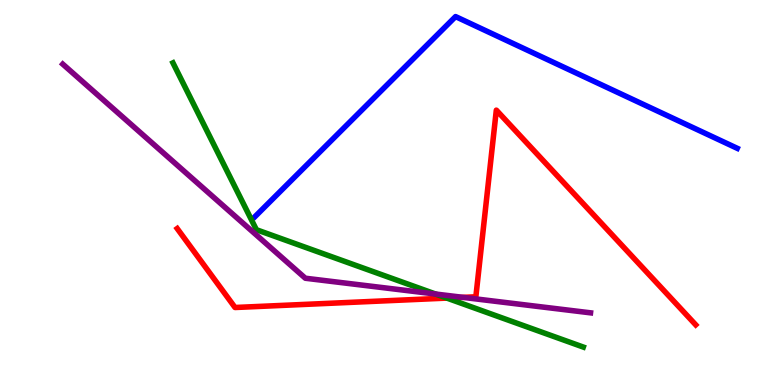[{'lines': ['blue', 'red'], 'intersections': []}, {'lines': ['green', 'red'], 'intersections': [{'x': 5.77, 'y': 2.26}]}, {'lines': ['purple', 'red'], 'intersections': [{'x': 5.97, 'y': 2.28}]}, {'lines': ['blue', 'green'], 'intersections': []}, {'lines': ['blue', 'purple'], 'intersections': []}, {'lines': ['green', 'purple'], 'intersections': [{'x': 5.62, 'y': 2.36}]}]